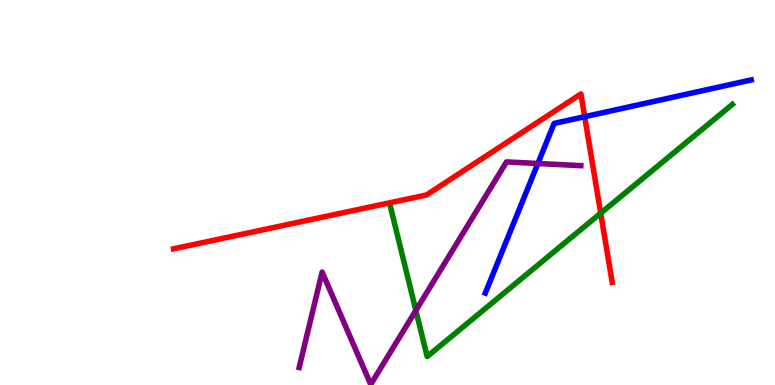[{'lines': ['blue', 'red'], 'intersections': [{'x': 7.54, 'y': 6.97}]}, {'lines': ['green', 'red'], 'intersections': [{'x': 7.75, 'y': 4.46}]}, {'lines': ['purple', 'red'], 'intersections': []}, {'lines': ['blue', 'green'], 'intersections': []}, {'lines': ['blue', 'purple'], 'intersections': [{'x': 6.94, 'y': 5.75}]}, {'lines': ['green', 'purple'], 'intersections': [{'x': 5.37, 'y': 1.94}]}]